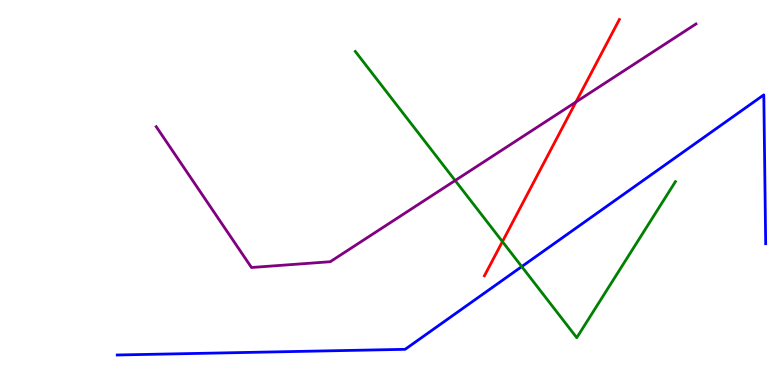[{'lines': ['blue', 'red'], 'intersections': []}, {'lines': ['green', 'red'], 'intersections': [{'x': 6.48, 'y': 3.72}]}, {'lines': ['purple', 'red'], 'intersections': [{'x': 7.43, 'y': 7.35}]}, {'lines': ['blue', 'green'], 'intersections': [{'x': 6.73, 'y': 3.08}]}, {'lines': ['blue', 'purple'], 'intersections': []}, {'lines': ['green', 'purple'], 'intersections': [{'x': 5.87, 'y': 5.31}]}]